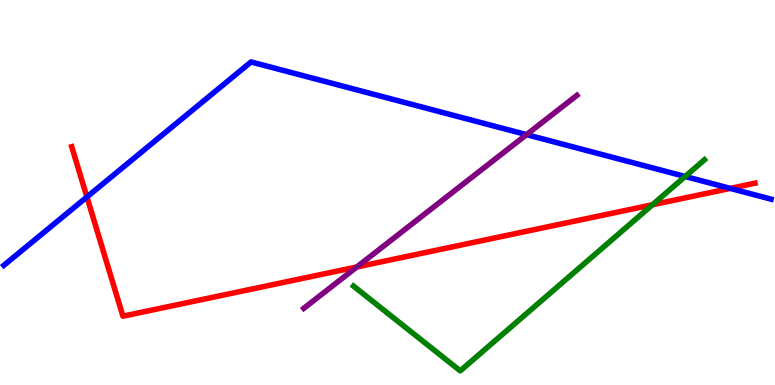[{'lines': ['blue', 'red'], 'intersections': [{'x': 1.12, 'y': 4.88}, {'x': 9.42, 'y': 5.11}]}, {'lines': ['green', 'red'], 'intersections': [{'x': 8.42, 'y': 4.68}]}, {'lines': ['purple', 'red'], 'intersections': [{'x': 4.6, 'y': 3.07}]}, {'lines': ['blue', 'green'], 'intersections': [{'x': 8.84, 'y': 5.42}]}, {'lines': ['blue', 'purple'], 'intersections': [{'x': 6.79, 'y': 6.5}]}, {'lines': ['green', 'purple'], 'intersections': []}]